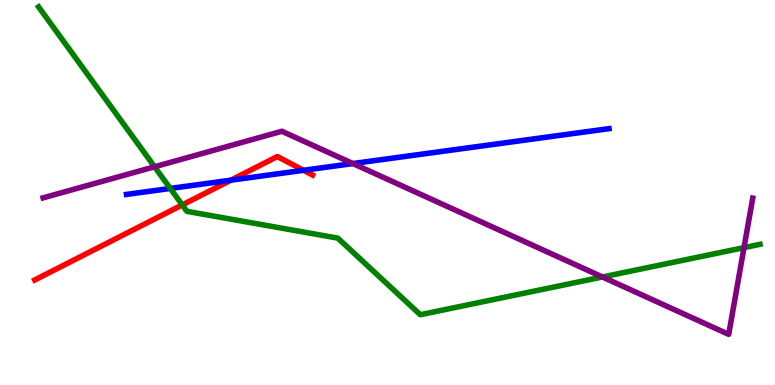[{'lines': ['blue', 'red'], 'intersections': [{'x': 2.98, 'y': 5.32}, {'x': 3.92, 'y': 5.58}]}, {'lines': ['green', 'red'], 'intersections': [{'x': 2.35, 'y': 4.68}]}, {'lines': ['purple', 'red'], 'intersections': []}, {'lines': ['blue', 'green'], 'intersections': [{'x': 2.2, 'y': 5.11}]}, {'lines': ['blue', 'purple'], 'intersections': [{'x': 4.55, 'y': 5.75}]}, {'lines': ['green', 'purple'], 'intersections': [{'x': 1.99, 'y': 5.67}, {'x': 7.77, 'y': 2.81}, {'x': 9.6, 'y': 3.57}]}]